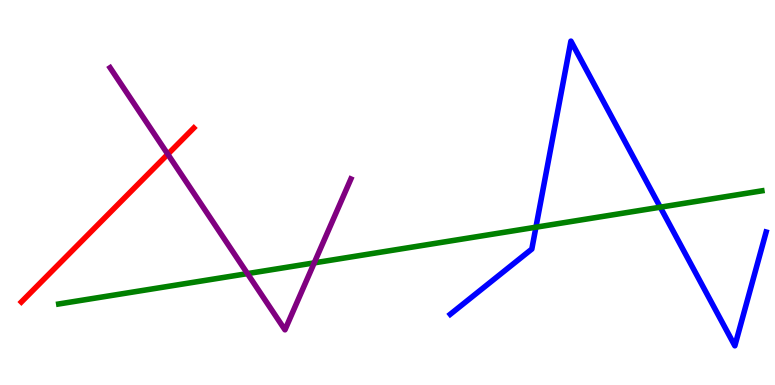[{'lines': ['blue', 'red'], 'intersections': []}, {'lines': ['green', 'red'], 'intersections': []}, {'lines': ['purple', 'red'], 'intersections': [{'x': 2.17, 'y': 5.99}]}, {'lines': ['blue', 'green'], 'intersections': [{'x': 6.92, 'y': 4.1}, {'x': 8.52, 'y': 4.62}]}, {'lines': ['blue', 'purple'], 'intersections': []}, {'lines': ['green', 'purple'], 'intersections': [{'x': 3.19, 'y': 2.89}, {'x': 4.05, 'y': 3.17}]}]